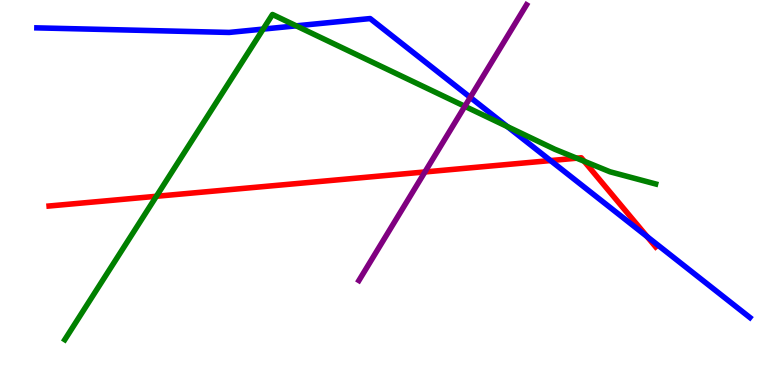[{'lines': ['blue', 'red'], 'intersections': [{'x': 7.1, 'y': 5.83}, {'x': 8.35, 'y': 3.85}]}, {'lines': ['green', 'red'], 'intersections': [{'x': 2.02, 'y': 4.9}, {'x': 7.44, 'y': 5.89}, {'x': 7.54, 'y': 5.81}]}, {'lines': ['purple', 'red'], 'intersections': [{'x': 5.48, 'y': 5.53}]}, {'lines': ['blue', 'green'], 'intersections': [{'x': 3.4, 'y': 9.24}, {'x': 3.82, 'y': 9.33}, {'x': 6.55, 'y': 6.71}]}, {'lines': ['blue', 'purple'], 'intersections': [{'x': 6.07, 'y': 7.47}]}, {'lines': ['green', 'purple'], 'intersections': [{'x': 6.0, 'y': 7.24}]}]